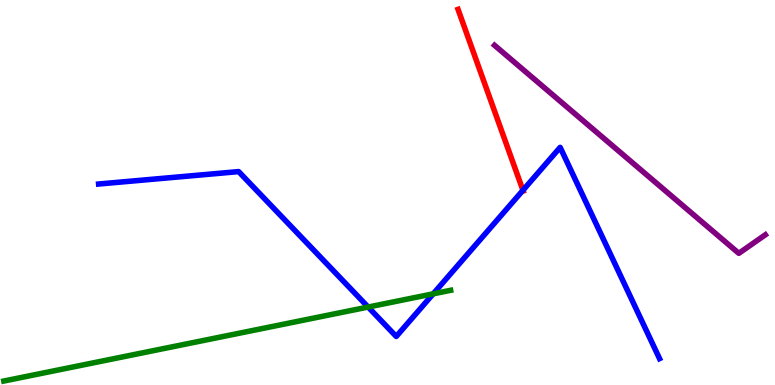[{'lines': ['blue', 'red'], 'intersections': [{'x': 6.75, 'y': 5.06}]}, {'lines': ['green', 'red'], 'intersections': []}, {'lines': ['purple', 'red'], 'intersections': []}, {'lines': ['blue', 'green'], 'intersections': [{'x': 4.75, 'y': 2.02}, {'x': 5.59, 'y': 2.37}]}, {'lines': ['blue', 'purple'], 'intersections': []}, {'lines': ['green', 'purple'], 'intersections': []}]